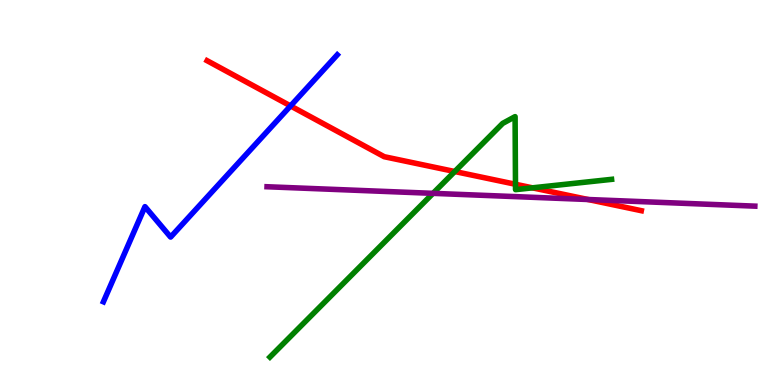[{'lines': ['blue', 'red'], 'intersections': [{'x': 3.75, 'y': 7.25}]}, {'lines': ['green', 'red'], 'intersections': [{'x': 5.87, 'y': 5.54}, {'x': 6.65, 'y': 5.21}, {'x': 6.87, 'y': 5.12}]}, {'lines': ['purple', 'red'], 'intersections': [{'x': 7.59, 'y': 4.82}]}, {'lines': ['blue', 'green'], 'intersections': []}, {'lines': ['blue', 'purple'], 'intersections': []}, {'lines': ['green', 'purple'], 'intersections': [{'x': 5.59, 'y': 4.98}]}]